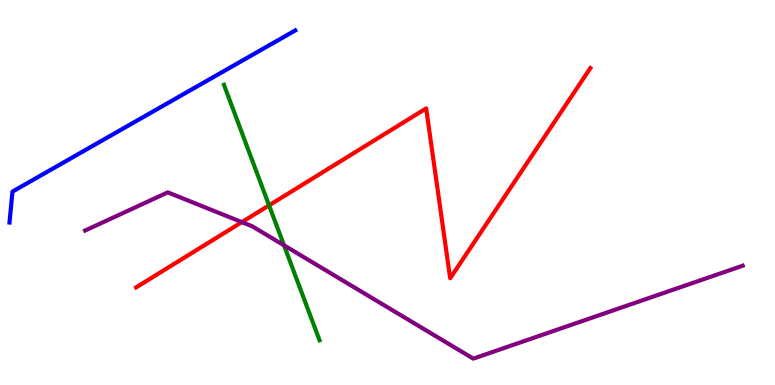[{'lines': ['blue', 'red'], 'intersections': []}, {'lines': ['green', 'red'], 'intersections': [{'x': 3.47, 'y': 4.67}]}, {'lines': ['purple', 'red'], 'intersections': [{'x': 3.12, 'y': 4.23}]}, {'lines': ['blue', 'green'], 'intersections': []}, {'lines': ['blue', 'purple'], 'intersections': []}, {'lines': ['green', 'purple'], 'intersections': [{'x': 3.66, 'y': 3.63}]}]